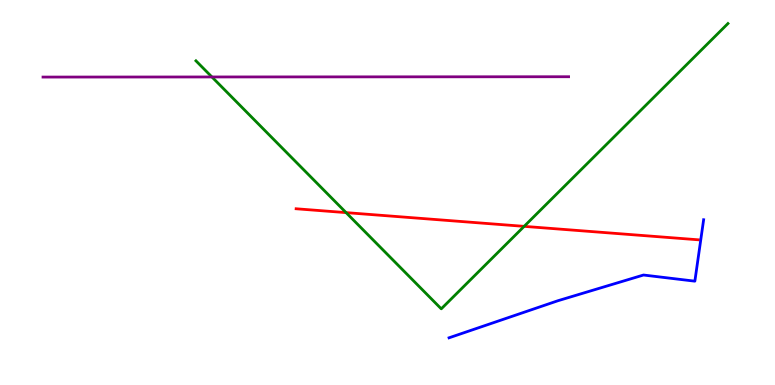[{'lines': ['blue', 'red'], 'intersections': []}, {'lines': ['green', 'red'], 'intersections': [{'x': 4.47, 'y': 4.48}, {'x': 6.76, 'y': 4.12}]}, {'lines': ['purple', 'red'], 'intersections': []}, {'lines': ['blue', 'green'], 'intersections': []}, {'lines': ['blue', 'purple'], 'intersections': []}, {'lines': ['green', 'purple'], 'intersections': [{'x': 2.73, 'y': 8.0}]}]